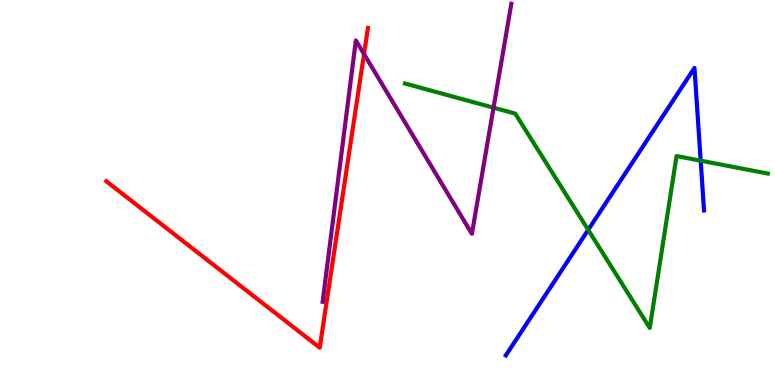[{'lines': ['blue', 'red'], 'intersections': []}, {'lines': ['green', 'red'], 'intersections': []}, {'lines': ['purple', 'red'], 'intersections': [{'x': 4.7, 'y': 8.6}]}, {'lines': ['blue', 'green'], 'intersections': [{'x': 7.59, 'y': 4.03}, {'x': 9.04, 'y': 5.83}]}, {'lines': ['blue', 'purple'], 'intersections': []}, {'lines': ['green', 'purple'], 'intersections': [{'x': 6.37, 'y': 7.2}]}]